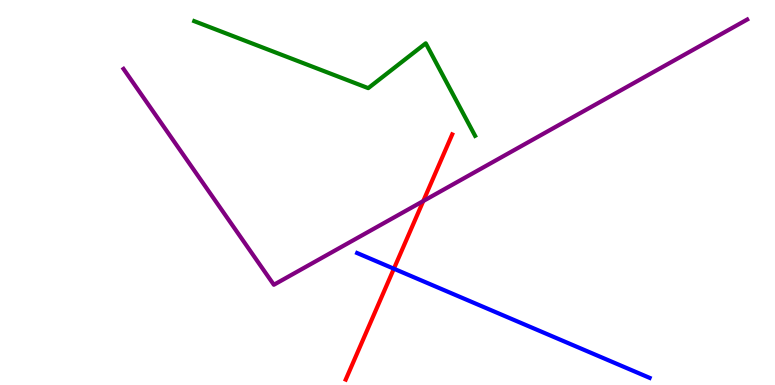[{'lines': ['blue', 'red'], 'intersections': [{'x': 5.08, 'y': 3.02}]}, {'lines': ['green', 'red'], 'intersections': []}, {'lines': ['purple', 'red'], 'intersections': [{'x': 5.46, 'y': 4.78}]}, {'lines': ['blue', 'green'], 'intersections': []}, {'lines': ['blue', 'purple'], 'intersections': []}, {'lines': ['green', 'purple'], 'intersections': []}]